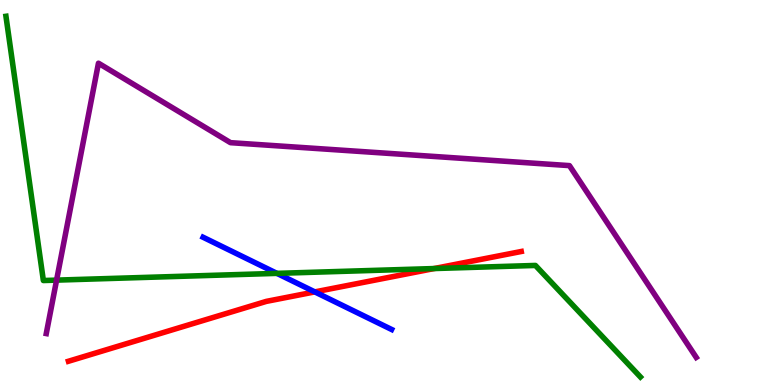[{'lines': ['blue', 'red'], 'intersections': [{'x': 4.06, 'y': 2.42}]}, {'lines': ['green', 'red'], 'intersections': [{'x': 5.6, 'y': 3.02}]}, {'lines': ['purple', 'red'], 'intersections': []}, {'lines': ['blue', 'green'], 'intersections': [{'x': 3.57, 'y': 2.9}]}, {'lines': ['blue', 'purple'], 'intersections': []}, {'lines': ['green', 'purple'], 'intersections': [{'x': 0.73, 'y': 2.72}]}]